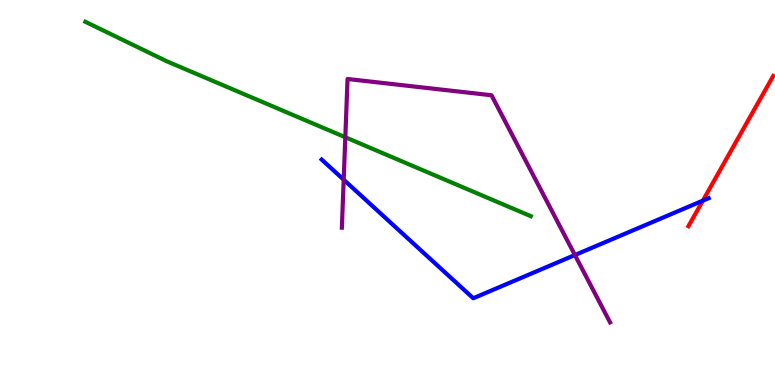[{'lines': ['blue', 'red'], 'intersections': [{'x': 9.07, 'y': 4.79}]}, {'lines': ['green', 'red'], 'intersections': []}, {'lines': ['purple', 'red'], 'intersections': []}, {'lines': ['blue', 'green'], 'intersections': []}, {'lines': ['blue', 'purple'], 'intersections': [{'x': 4.43, 'y': 5.33}, {'x': 7.42, 'y': 3.38}]}, {'lines': ['green', 'purple'], 'intersections': [{'x': 4.46, 'y': 6.43}]}]